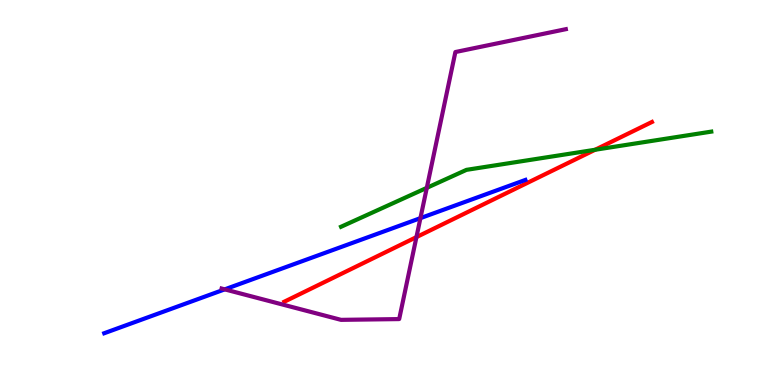[{'lines': ['blue', 'red'], 'intersections': []}, {'lines': ['green', 'red'], 'intersections': [{'x': 7.68, 'y': 6.11}]}, {'lines': ['purple', 'red'], 'intersections': [{'x': 5.37, 'y': 3.84}]}, {'lines': ['blue', 'green'], 'intersections': []}, {'lines': ['blue', 'purple'], 'intersections': [{'x': 2.9, 'y': 2.48}, {'x': 5.42, 'y': 4.33}]}, {'lines': ['green', 'purple'], 'intersections': [{'x': 5.51, 'y': 5.12}]}]